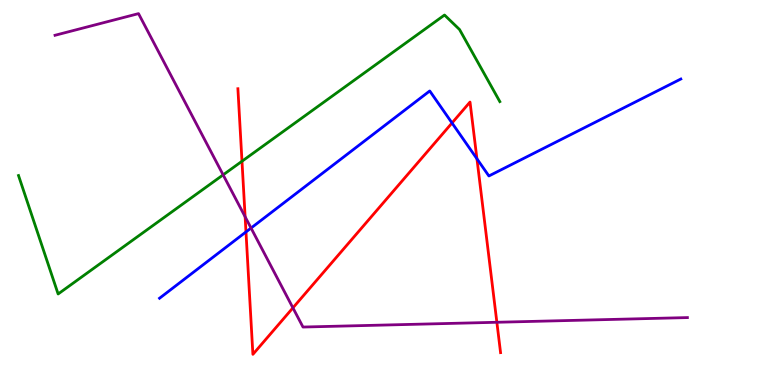[{'lines': ['blue', 'red'], 'intersections': [{'x': 3.17, 'y': 3.98}, {'x': 5.83, 'y': 6.81}, {'x': 6.15, 'y': 5.88}]}, {'lines': ['green', 'red'], 'intersections': [{'x': 3.12, 'y': 5.81}]}, {'lines': ['purple', 'red'], 'intersections': [{'x': 3.16, 'y': 4.37}, {'x': 3.78, 'y': 2.0}, {'x': 6.41, 'y': 1.63}]}, {'lines': ['blue', 'green'], 'intersections': []}, {'lines': ['blue', 'purple'], 'intersections': [{'x': 3.24, 'y': 4.08}]}, {'lines': ['green', 'purple'], 'intersections': [{'x': 2.88, 'y': 5.46}]}]